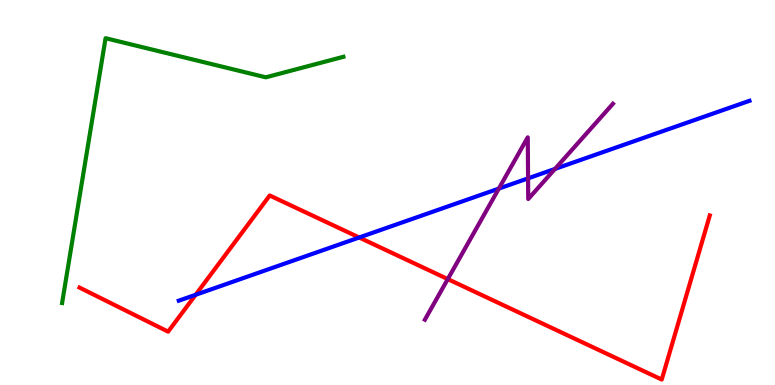[{'lines': ['blue', 'red'], 'intersections': [{'x': 2.52, 'y': 2.34}, {'x': 4.63, 'y': 3.83}]}, {'lines': ['green', 'red'], 'intersections': []}, {'lines': ['purple', 'red'], 'intersections': [{'x': 5.78, 'y': 2.75}]}, {'lines': ['blue', 'green'], 'intersections': []}, {'lines': ['blue', 'purple'], 'intersections': [{'x': 6.44, 'y': 5.1}, {'x': 6.81, 'y': 5.37}, {'x': 7.16, 'y': 5.61}]}, {'lines': ['green', 'purple'], 'intersections': []}]